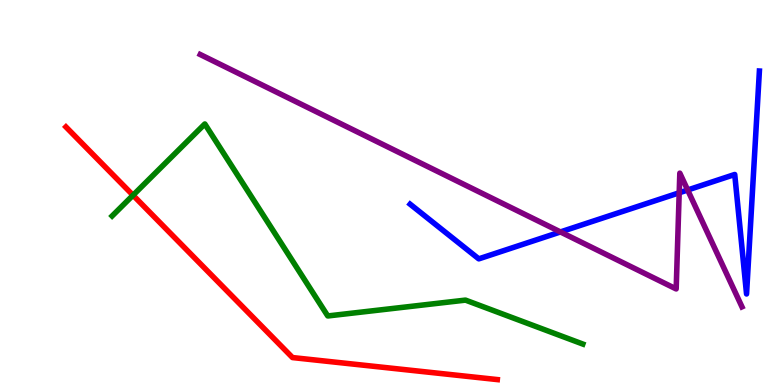[{'lines': ['blue', 'red'], 'intersections': []}, {'lines': ['green', 'red'], 'intersections': [{'x': 1.72, 'y': 4.93}]}, {'lines': ['purple', 'red'], 'intersections': []}, {'lines': ['blue', 'green'], 'intersections': []}, {'lines': ['blue', 'purple'], 'intersections': [{'x': 7.23, 'y': 3.98}, {'x': 8.76, 'y': 4.99}, {'x': 8.87, 'y': 5.06}]}, {'lines': ['green', 'purple'], 'intersections': []}]